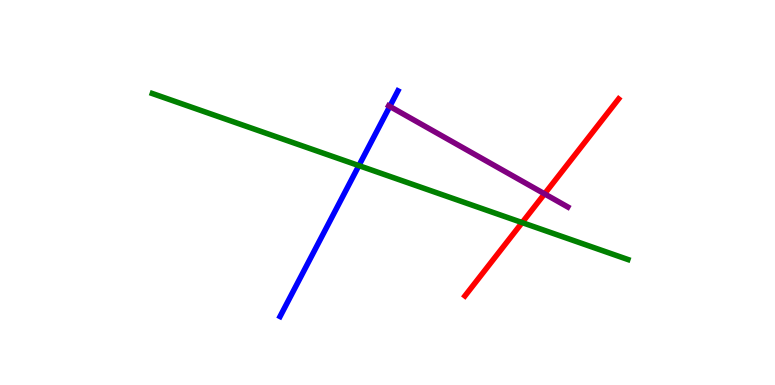[{'lines': ['blue', 'red'], 'intersections': []}, {'lines': ['green', 'red'], 'intersections': [{'x': 6.74, 'y': 4.22}]}, {'lines': ['purple', 'red'], 'intersections': [{'x': 7.03, 'y': 4.96}]}, {'lines': ['blue', 'green'], 'intersections': [{'x': 4.63, 'y': 5.7}]}, {'lines': ['blue', 'purple'], 'intersections': [{'x': 5.03, 'y': 7.24}]}, {'lines': ['green', 'purple'], 'intersections': []}]